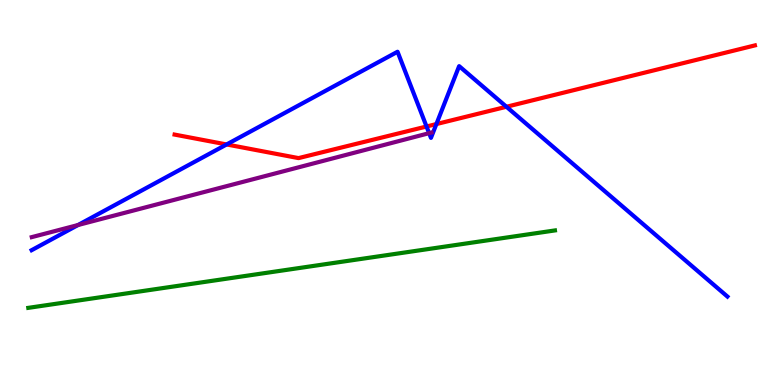[{'lines': ['blue', 'red'], 'intersections': [{'x': 2.92, 'y': 6.25}, {'x': 5.5, 'y': 6.71}, {'x': 5.63, 'y': 6.78}, {'x': 6.53, 'y': 7.23}]}, {'lines': ['green', 'red'], 'intersections': []}, {'lines': ['purple', 'red'], 'intersections': []}, {'lines': ['blue', 'green'], 'intersections': []}, {'lines': ['blue', 'purple'], 'intersections': [{'x': 1.01, 'y': 4.16}, {'x': 5.54, 'y': 6.54}]}, {'lines': ['green', 'purple'], 'intersections': []}]